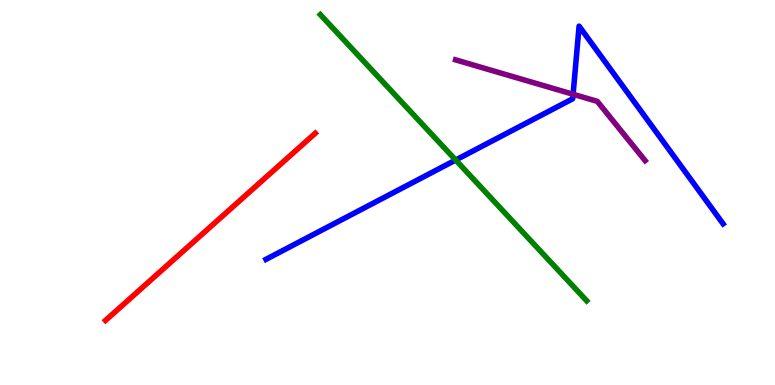[{'lines': ['blue', 'red'], 'intersections': []}, {'lines': ['green', 'red'], 'intersections': []}, {'lines': ['purple', 'red'], 'intersections': []}, {'lines': ['blue', 'green'], 'intersections': [{'x': 5.88, 'y': 5.84}]}, {'lines': ['blue', 'purple'], 'intersections': [{'x': 7.39, 'y': 7.55}]}, {'lines': ['green', 'purple'], 'intersections': []}]